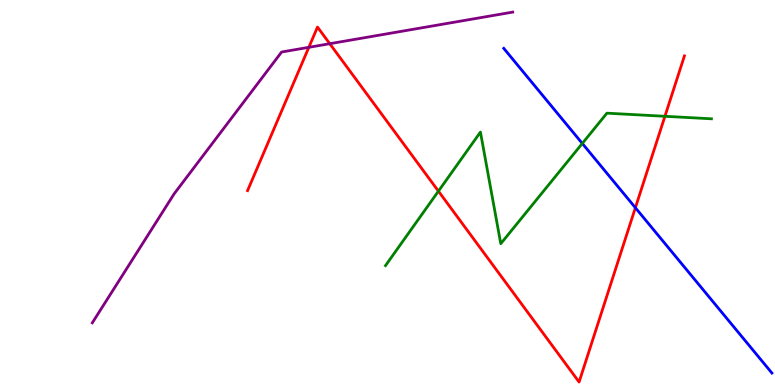[{'lines': ['blue', 'red'], 'intersections': [{'x': 8.2, 'y': 4.6}]}, {'lines': ['green', 'red'], 'intersections': [{'x': 5.66, 'y': 5.03}, {'x': 8.58, 'y': 6.98}]}, {'lines': ['purple', 'red'], 'intersections': [{'x': 3.99, 'y': 8.77}, {'x': 4.25, 'y': 8.86}]}, {'lines': ['blue', 'green'], 'intersections': [{'x': 7.51, 'y': 6.27}]}, {'lines': ['blue', 'purple'], 'intersections': []}, {'lines': ['green', 'purple'], 'intersections': []}]